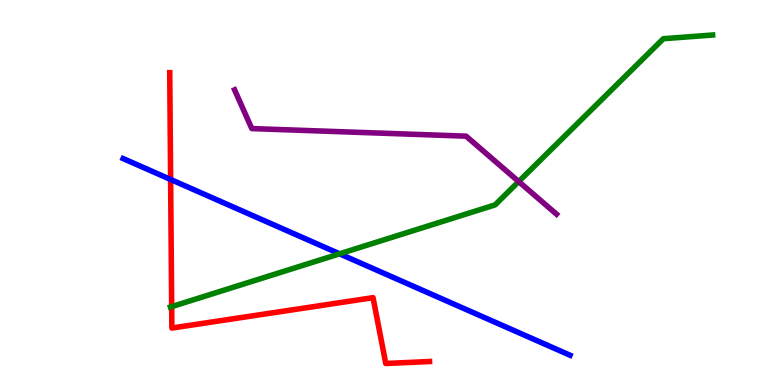[{'lines': ['blue', 'red'], 'intersections': [{'x': 2.2, 'y': 5.34}]}, {'lines': ['green', 'red'], 'intersections': [{'x': 2.22, 'y': 2.04}]}, {'lines': ['purple', 'red'], 'intersections': []}, {'lines': ['blue', 'green'], 'intersections': [{'x': 4.38, 'y': 3.41}]}, {'lines': ['blue', 'purple'], 'intersections': []}, {'lines': ['green', 'purple'], 'intersections': [{'x': 6.69, 'y': 5.28}]}]